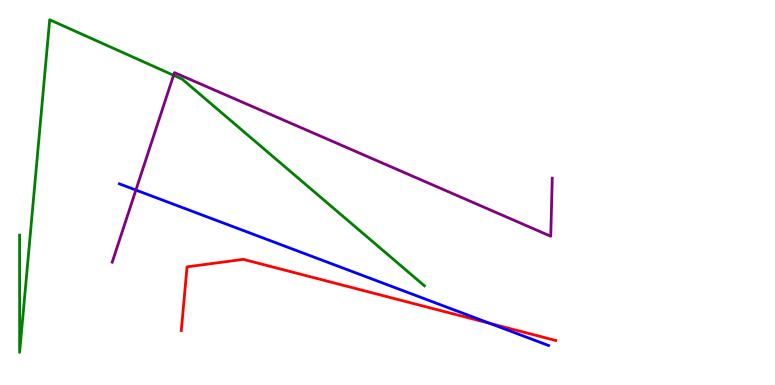[{'lines': ['blue', 'red'], 'intersections': [{'x': 6.32, 'y': 1.6}]}, {'lines': ['green', 'red'], 'intersections': []}, {'lines': ['purple', 'red'], 'intersections': []}, {'lines': ['blue', 'green'], 'intersections': []}, {'lines': ['blue', 'purple'], 'intersections': [{'x': 1.75, 'y': 5.06}]}, {'lines': ['green', 'purple'], 'intersections': [{'x': 2.24, 'y': 8.04}]}]